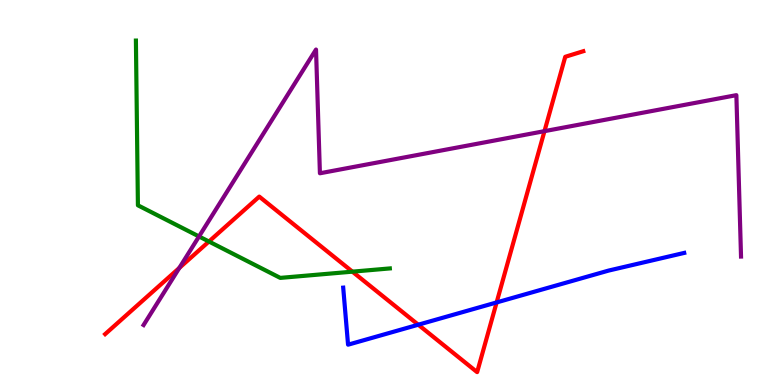[{'lines': ['blue', 'red'], 'intersections': [{'x': 5.4, 'y': 1.57}, {'x': 6.41, 'y': 2.14}]}, {'lines': ['green', 'red'], 'intersections': [{'x': 2.7, 'y': 3.73}, {'x': 4.55, 'y': 2.94}]}, {'lines': ['purple', 'red'], 'intersections': [{'x': 2.31, 'y': 3.04}, {'x': 7.03, 'y': 6.59}]}, {'lines': ['blue', 'green'], 'intersections': []}, {'lines': ['blue', 'purple'], 'intersections': []}, {'lines': ['green', 'purple'], 'intersections': [{'x': 2.57, 'y': 3.86}]}]